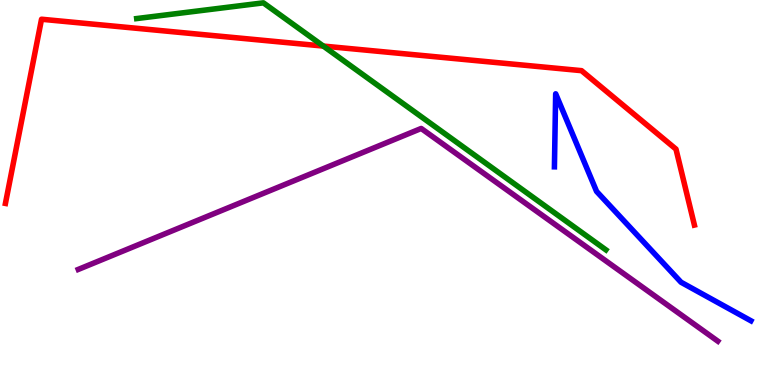[{'lines': ['blue', 'red'], 'intersections': []}, {'lines': ['green', 'red'], 'intersections': [{'x': 4.17, 'y': 8.8}]}, {'lines': ['purple', 'red'], 'intersections': []}, {'lines': ['blue', 'green'], 'intersections': []}, {'lines': ['blue', 'purple'], 'intersections': []}, {'lines': ['green', 'purple'], 'intersections': []}]